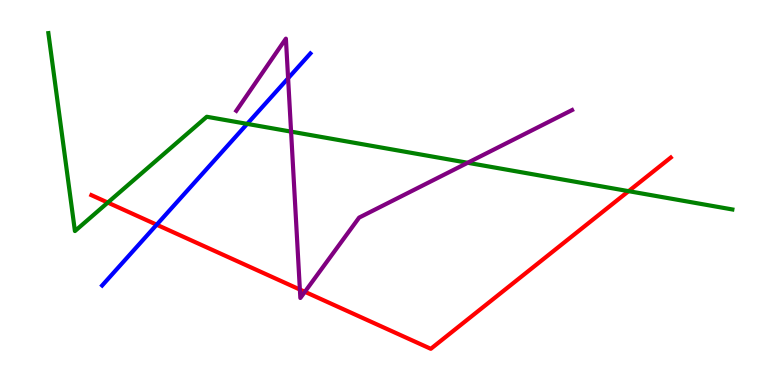[{'lines': ['blue', 'red'], 'intersections': [{'x': 2.02, 'y': 4.16}]}, {'lines': ['green', 'red'], 'intersections': [{'x': 1.39, 'y': 4.74}, {'x': 8.11, 'y': 5.03}]}, {'lines': ['purple', 'red'], 'intersections': [{'x': 3.87, 'y': 2.48}, {'x': 3.93, 'y': 2.42}]}, {'lines': ['blue', 'green'], 'intersections': [{'x': 3.19, 'y': 6.78}]}, {'lines': ['blue', 'purple'], 'intersections': [{'x': 3.72, 'y': 7.97}]}, {'lines': ['green', 'purple'], 'intersections': [{'x': 3.76, 'y': 6.58}, {'x': 6.03, 'y': 5.77}]}]